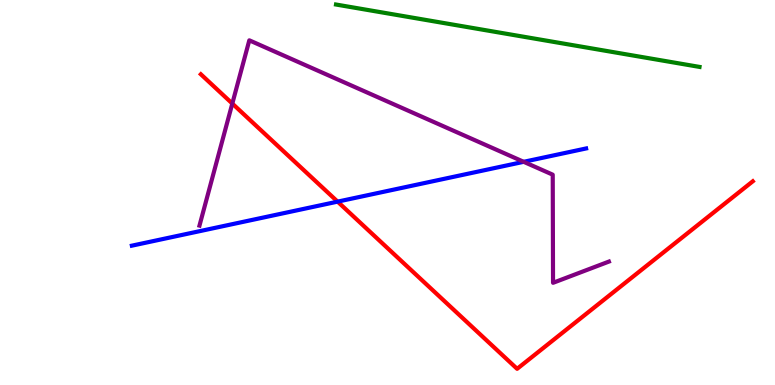[{'lines': ['blue', 'red'], 'intersections': [{'x': 4.36, 'y': 4.76}]}, {'lines': ['green', 'red'], 'intersections': []}, {'lines': ['purple', 'red'], 'intersections': [{'x': 3.0, 'y': 7.31}]}, {'lines': ['blue', 'green'], 'intersections': []}, {'lines': ['blue', 'purple'], 'intersections': [{'x': 6.76, 'y': 5.8}]}, {'lines': ['green', 'purple'], 'intersections': []}]